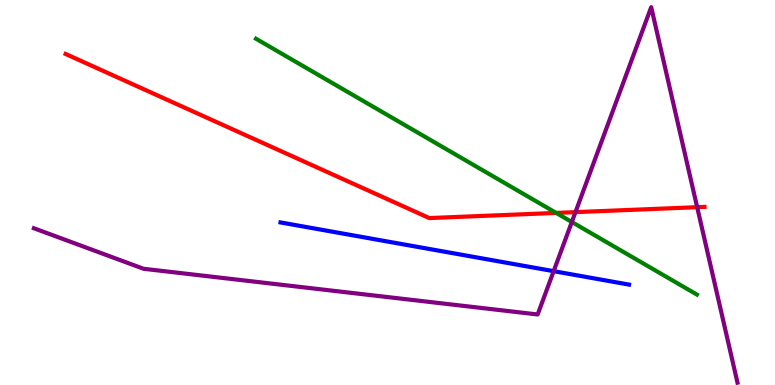[{'lines': ['blue', 'red'], 'intersections': []}, {'lines': ['green', 'red'], 'intersections': [{'x': 7.18, 'y': 4.47}]}, {'lines': ['purple', 'red'], 'intersections': [{'x': 7.43, 'y': 4.49}, {'x': 9.0, 'y': 4.62}]}, {'lines': ['blue', 'green'], 'intersections': []}, {'lines': ['blue', 'purple'], 'intersections': [{'x': 7.14, 'y': 2.96}]}, {'lines': ['green', 'purple'], 'intersections': [{'x': 7.38, 'y': 4.23}]}]